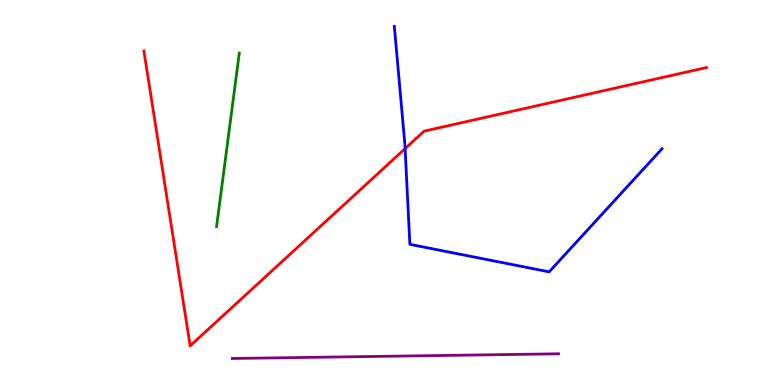[{'lines': ['blue', 'red'], 'intersections': [{'x': 5.23, 'y': 6.14}]}, {'lines': ['green', 'red'], 'intersections': []}, {'lines': ['purple', 'red'], 'intersections': []}, {'lines': ['blue', 'green'], 'intersections': []}, {'lines': ['blue', 'purple'], 'intersections': []}, {'lines': ['green', 'purple'], 'intersections': []}]